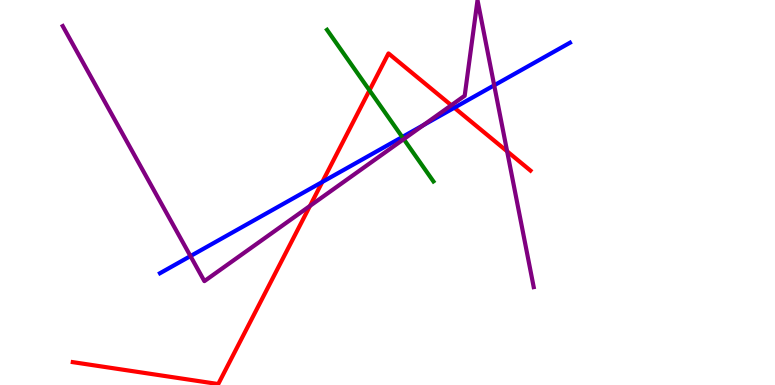[{'lines': ['blue', 'red'], 'intersections': [{'x': 4.16, 'y': 5.27}, {'x': 5.86, 'y': 7.2}]}, {'lines': ['green', 'red'], 'intersections': [{'x': 4.77, 'y': 7.65}]}, {'lines': ['purple', 'red'], 'intersections': [{'x': 4.0, 'y': 4.65}, {'x': 5.82, 'y': 7.27}, {'x': 6.54, 'y': 6.07}]}, {'lines': ['blue', 'green'], 'intersections': [{'x': 5.19, 'y': 6.44}]}, {'lines': ['blue', 'purple'], 'intersections': [{'x': 2.46, 'y': 3.35}, {'x': 5.46, 'y': 6.75}, {'x': 6.38, 'y': 7.78}]}, {'lines': ['green', 'purple'], 'intersections': [{'x': 5.21, 'y': 6.39}]}]